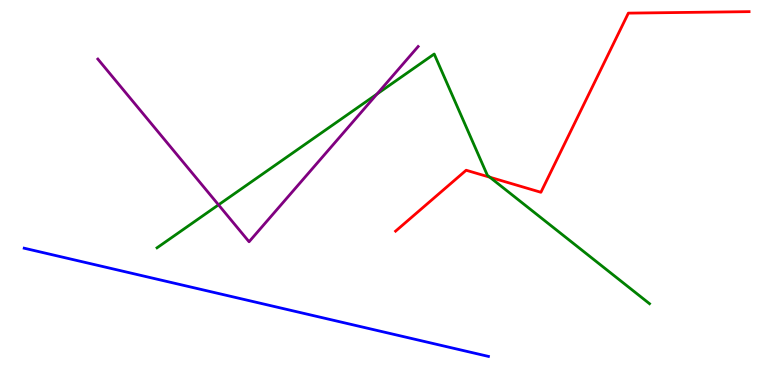[{'lines': ['blue', 'red'], 'intersections': []}, {'lines': ['green', 'red'], 'intersections': [{'x': 6.32, 'y': 5.4}]}, {'lines': ['purple', 'red'], 'intersections': []}, {'lines': ['blue', 'green'], 'intersections': []}, {'lines': ['blue', 'purple'], 'intersections': []}, {'lines': ['green', 'purple'], 'intersections': [{'x': 2.82, 'y': 4.68}, {'x': 4.86, 'y': 7.56}]}]